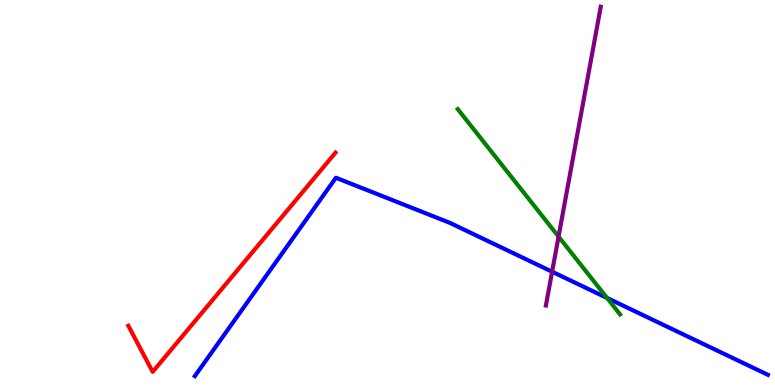[{'lines': ['blue', 'red'], 'intersections': []}, {'lines': ['green', 'red'], 'intersections': []}, {'lines': ['purple', 'red'], 'intersections': []}, {'lines': ['blue', 'green'], 'intersections': [{'x': 7.83, 'y': 2.26}]}, {'lines': ['blue', 'purple'], 'intersections': [{'x': 7.12, 'y': 2.94}]}, {'lines': ['green', 'purple'], 'intersections': [{'x': 7.21, 'y': 3.85}]}]